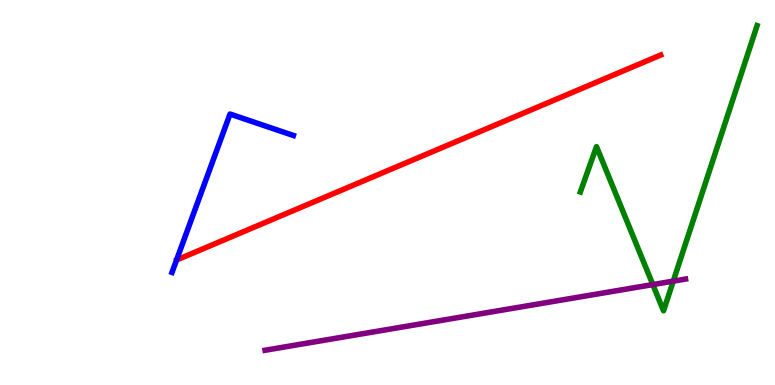[{'lines': ['blue', 'red'], 'intersections': []}, {'lines': ['green', 'red'], 'intersections': []}, {'lines': ['purple', 'red'], 'intersections': []}, {'lines': ['blue', 'green'], 'intersections': []}, {'lines': ['blue', 'purple'], 'intersections': []}, {'lines': ['green', 'purple'], 'intersections': [{'x': 8.42, 'y': 2.61}, {'x': 8.69, 'y': 2.7}]}]